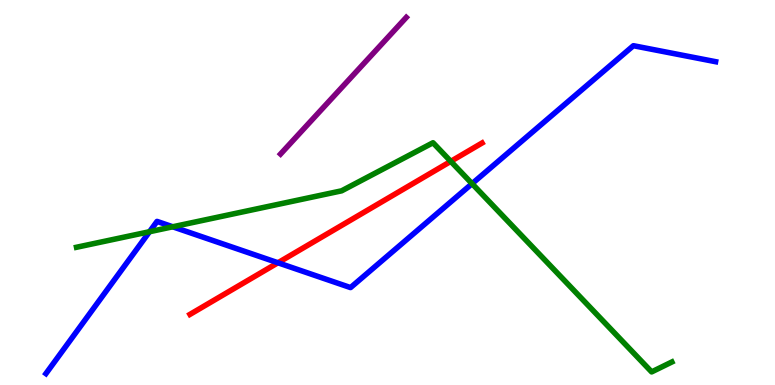[{'lines': ['blue', 'red'], 'intersections': [{'x': 3.59, 'y': 3.17}]}, {'lines': ['green', 'red'], 'intersections': [{'x': 5.82, 'y': 5.81}]}, {'lines': ['purple', 'red'], 'intersections': []}, {'lines': ['blue', 'green'], 'intersections': [{'x': 1.93, 'y': 3.98}, {'x': 2.23, 'y': 4.11}, {'x': 6.09, 'y': 5.23}]}, {'lines': ['blue', 'purple'], 'intersections': []}, {'lines': ['green', 'purple'], 'intersections': []}]